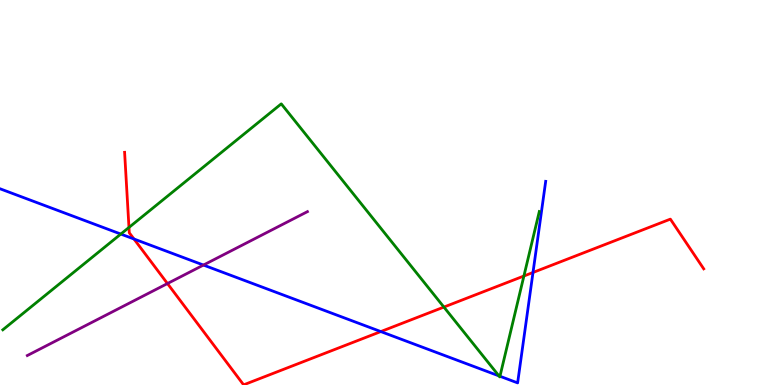[{'lines': ['blue', 'red'], 'intersections': [{'x': 1.73, 'y': 3.79}, {'x': 4.91, 'y': 1.39}, {'x': 6.88, 'y': 2.92}]}, {'lines': ['green', 'red'], 'intersections': [{'x': 1.66, 'y': 4.09}, {'x': 5.73, 'y': 2.02}, {'x': 6.76, 'y': 2.83}]}, {'lines': ['purple', 'red'], 'intersections': [{'x': 2.16, 'y': 2.64}]}, {'lines': ['blue', 'green'], 'intersections': [{'x': 1.56, 'y': 3.92}, {'x': 6.44, 'y': 0.237}, {'x': 6.45, 'y': 0.227}]}, {'lines': ['blue', 'purple'], 'intersections': [{'x': 2.63, 'y': 3.12}]}, {'lines': ['green', 'purple'], 'intersections': []}]